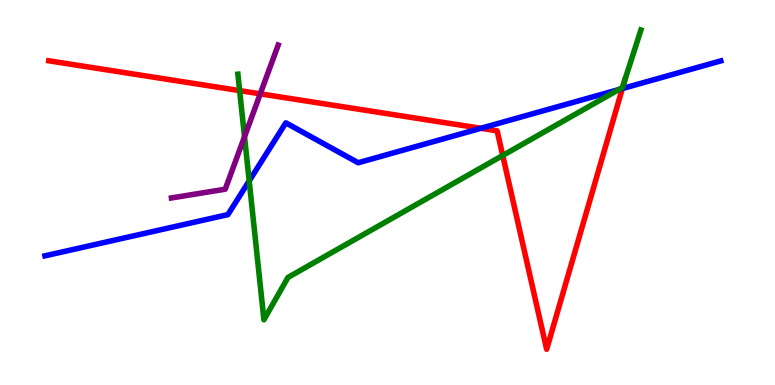[{'lines': ['blue', 'red'], 'intersections': [{'x': 6.2, 'y': 6.67}, {'x': 8.03, 'y': 7.7}]}, {'lines': ['green', 'red'], 'intersections': [{'x': 3.09, 'y': 7.65}, {'x': 6.49, 'y': 5.96}, {'x': 8.06, 'y': 7.9}]}, {'lines': ['purple', 'red'], 'intersections': [{'x': 3.36, 'y': 7.56}]}, {'lines': ['blue', 'green'], 'intersections': [{'x': 3.22, 'y': 5.3}, {'x': 7.98, 'y': 7.67}]}, {'lines': ['blue', 'purple'], 'intersections': []}, {'lines': ['green', 'purple'], 'intersections': [{'x': 3.16, 'y': 6.45}]}]